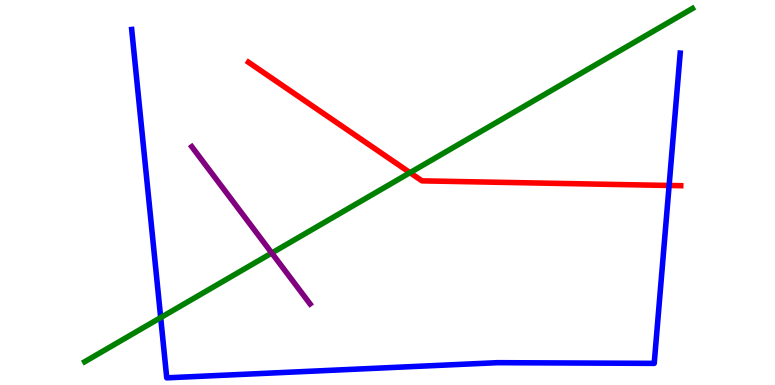[{'lines': ['blue', 'red'], 'intersections': [{'x': 8.63, 'y': 5.18}]}, {'lines': ['green', 'red'], 'intersections': [{'x': 5.29, 'y': 5.52}]}, {'lines': ['purple', 'red'], 'intersections': []}, {'lines': ['blue', 'green'], 'intersections': [{'x': 2.07, 'y': 1.75}]}, {'lines': ['blue', 'purple'], 'intersections': []}, {'lines': ['green', 'purple'], 'intersections': [{'x': 3.51, 'y': 3.43}]}]